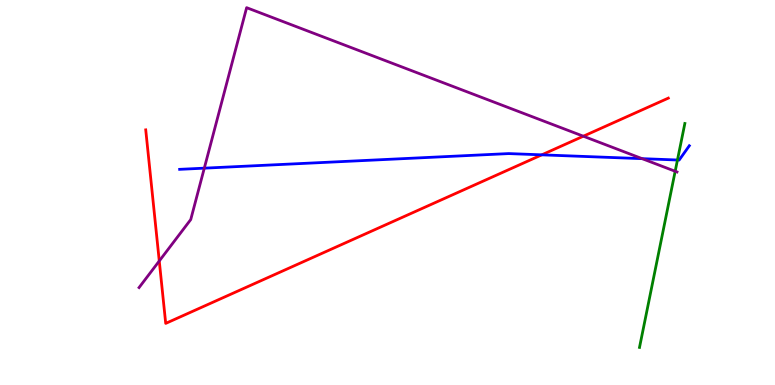[{'lines': ['blue', 'red'], 'intersections': [{'x': 6.99, 'y': 5.98}]}, {'lines': ['green', 'red'], 'intersections': []}, {'lines': ['purple', 'red'], 'intersections': [{'x': 2.06, 'y': 3.22}, {'x': 7.53, 'y': 6.46}]}, {'lines': ['blue', 'green'], 'intersections': [{'x': 8.74, 'y': 5.84}]}, {'lines': ['blue', 'purple'], 'intersections': [{'x': 2.64, 'y': 5.63}, {'x': 8.29, 'y': 5.88}]}, {'lines': ['green', 'purple'], 'intersections': [{'x': 8.71, 'y': 5.55}]}]